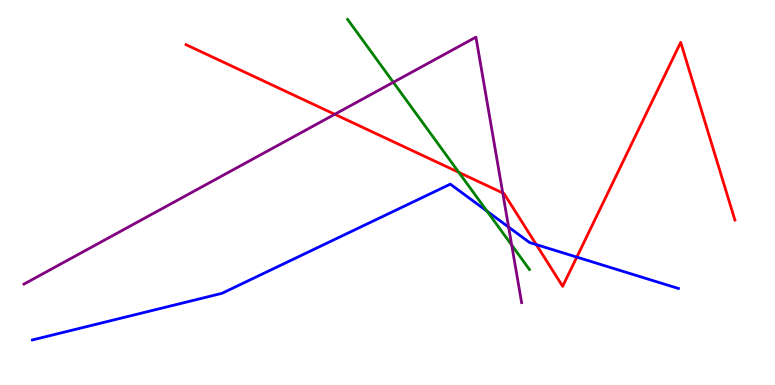[{'lines': ['blue', 'red'], 'intersections': [{'x': 6.92, 'y': 3.65}, {'x': 7.44, 'y': 3.32}]}, {'lines': ['green', 'red'], 'intersections': [{'x': 5.92, 'y': 5.52}]}, {'lines': ['purple', 'red'], 'intersections': [{'x': 4.32, 'y': 7.03}, {'x': 6.49, 'y': 4.99}]}, {'lines': ['blue', 'green'], 'intersections': [{'x': 6.28, 'y': 4.51}]}, {'lines': ['blue', 'purple'], 'intersections': [{'x': 6.56, 'y': 4.1}]}, {'lines': ['green', 'purple'], 'intersections': [{'x': 5.08, 'y': 7.86}, {'x': 6.6, 'y': 3.63}]}]